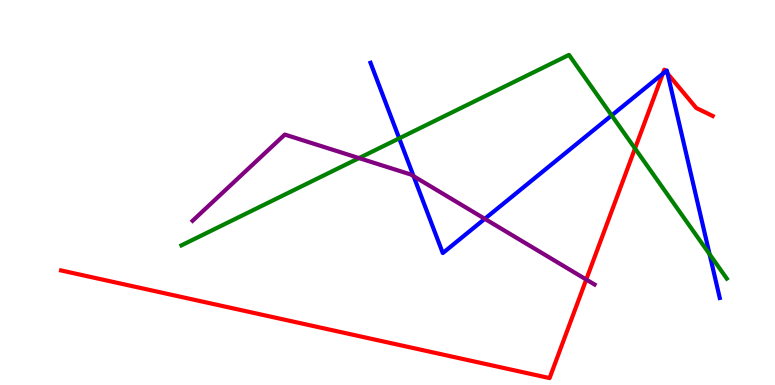[{'lines': ['blue', 'red'], 'intersections': [{'x': 8.55, 'y': 8.09}, {'x': 8.59, 'y': 8.15}, {'x': 8.61, 'y': 8.09}]}, {'lines': ['green', 'red'], 'intersections': [{'x': 8.19, 'y': 6.14}]}, {'lines': ['purple', 'red'], 'intersections': [{'x': 7.56, 'y': 2.74}]}, {'lines': ['blue', 'green'], 'intersections': [{'x': 5.15, 'y': 6.41}, {'x': 7.89, 'y': 7.0}, {'x': 9.16, 'y': 3.4}]}, {'lines': ['blue', 'purple'], 'intersections': [{'x': 5.34, 'y': 5.42}, {'x': 6.26, 'y': 4.32}]}, {'lines': ['green', 'purple'], 'intersections': [{'x': 4.63, 'y': 5.89}]}]